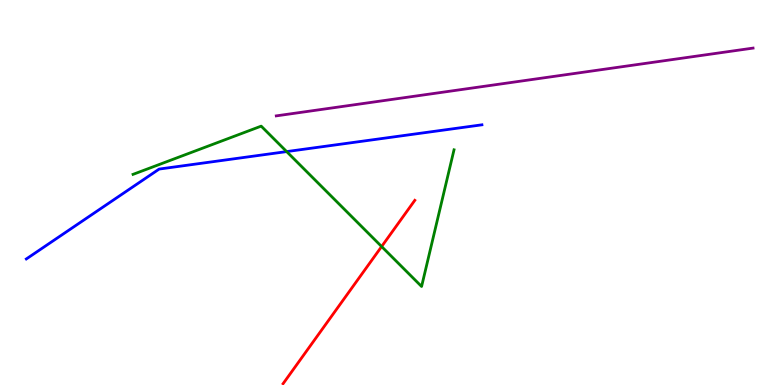[{'lines': ['blue', 'red'], 'intersections': []}, {'lines': ['green', 'red'], 'intersections': [{'x': 4.92, 'y': 3.6}]}, {'lines': ['purple', 'red'], 'intersections': []}, {'lines': ['blue', 'green'], 'intersections': [{'x': 3.7, 'y': 6.06}]}, {'lines': ['blue', 'purple'], 'intersections': []}, {'lines': ['green', 'purple'], 'intersections': []}]